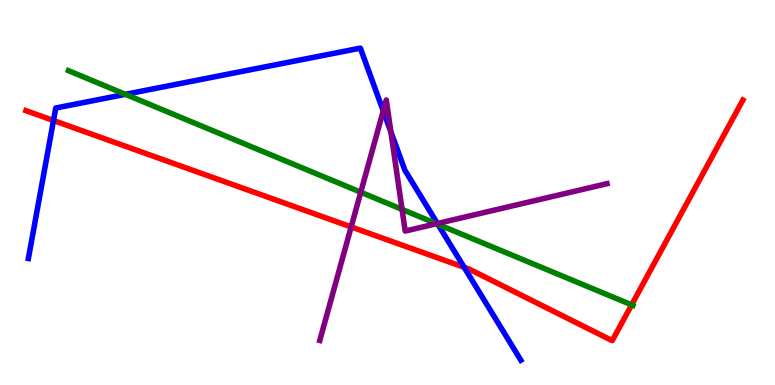[{'lines': ['blue', 'red'], 'intersections': [{'x': 0.69, 'y': 6.87}, {'x': 5.99, 'y': 3.06}]}, {'lines': ['green', 'red'], 'intersections': [{'x': 8.15, 'y': 2.08}]}, {'lines': ['purple', 'red'], 'intersections': [{'x': 4.53, 'y': 4.11}]}, {'lines': ['blue', 'green'], 'intersections': [{'x': 1.62, 'y': 7.55}, {'x': 5.65, 'y': 4.17}]}, {'lines': ['blue', 'purple'], 'intersections': [{'x': 4.95, 'y': 7.12}, {'x': 5.04, 'y': 6.58}, {'x': 5.64, 'y': 4.19}]}, {'lines': ['green', 'purple'], 'intersections': [{'x': 4.66, 'y': 5.01}, {'x': 5.19, 'y': 4.56}, {'x': 5.63, 'y': 4.19}]}]